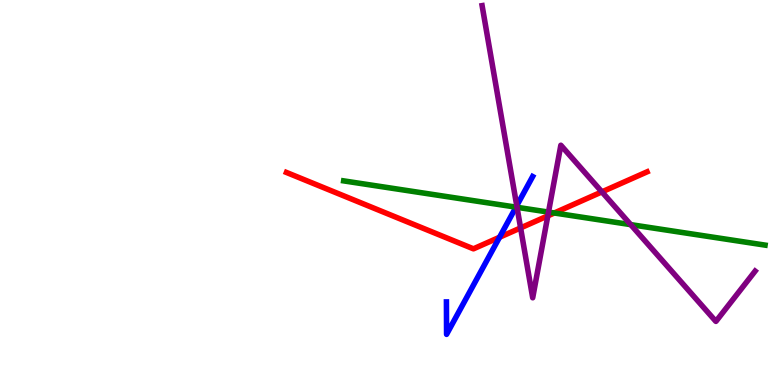[{'lines': ['blue', 'red'], 'intersections': [{'x': 6.45, 'y': 3.84}]}, {'lines': ['green', 'red'], 'intersections': [{'x': 7.15, 'y': 4.47}]}, {'lines': ['purple', 'red'], 'intersections': [{'x': 6.72, 'y': 4.08}, {'x': 7.07, 'y': 4.39}, {'x': 7.77, 'y': 5.02}]}, {'lines': ['blue', 'green'], 'intersections': [{'x': 6.66, 'y': 4.62}]}, {'lines': ['blue', 'purple'], 'intersections': [{'x': 6.67, 'y': 4.66}]}, {'lines': ['green', 'purple'], 'intersections': [{'x': 6.67, 'y': 4.62}, {'x': 7.08, 'y': 4.49}, {'x': 8.14, 'y': 4.17}]}]